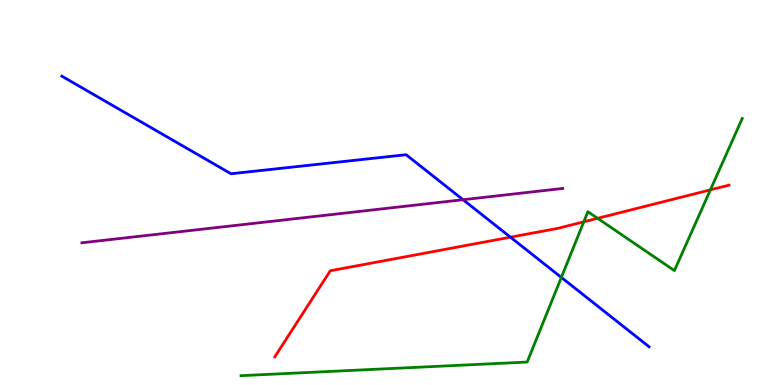[{'lines': ['blue', 'red'], 'intersections': [{'x': 6.59, 'y': 3.84}]}, {'lines': ['green', 'red'], 'intersections': [{'x': 7.53, 'y': 4.24}, {'x': 7.71, 'y': 4.33}, {'x': 9.17, 'y': 5.07}]}, {'lines': ['purple', 'red'], 'intersections': []}, {'lines': ['blue', 'green'], 'intersections': [{'x': 7.24, 'y': 2.79}]}, {'lines': ['blue', 'purple'], 'intersections': [{'x': 5.97, 'y': 4.81}]}, {'lines': ['green', 'purple'], 'intersections': []}]